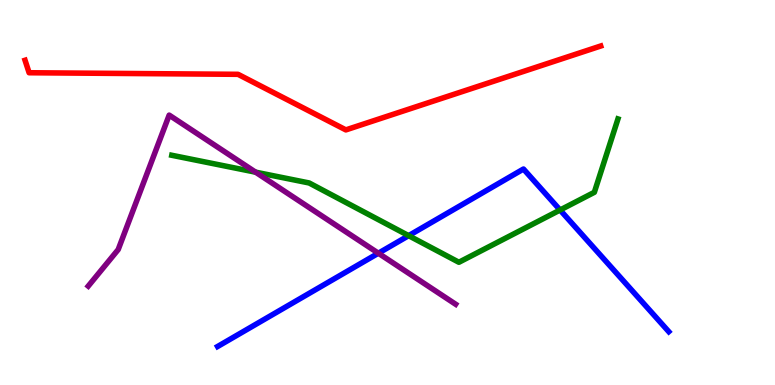[{'lines': ['blue', 'red'], 'intersections': []}, {'lines': ['green', 'red'], 'intersections': []}, {'lines': ['purple', 'red'], 'intersections': []}, {'lines': ['blue', 'green'], 'intersections': [{'x': 5.27, 'y': 3.88}, {'x': 7.23, 'y': 4.55}]}, {'lines': ['blue', 'purple'], 'intersections': [{'x': 4.88, 'y': 3.42}]}, {'lines': ['green', 'purple'], 'intersections': [{'x': 3.3, 'y': 5.53}]}]